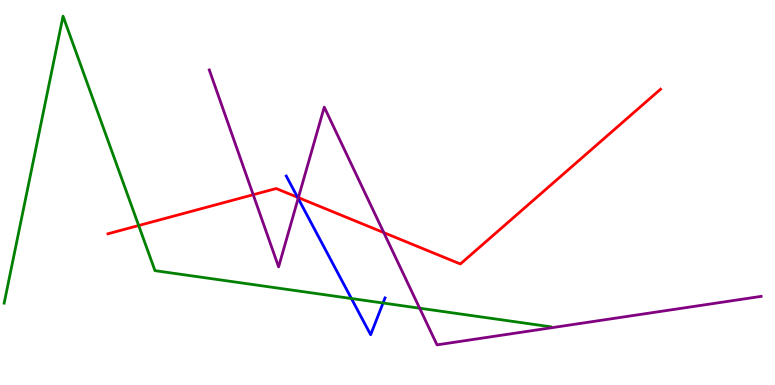[{'lines': ['blue', 'red'], 'intersections': [{'x': 3.84, 'y': 4.88}]}, {'lines': ['green', 'red'], 'intersections': [{'x': 1.79, 'y': 4.14}]}, {'lines': ['purple', 'red'], 'intersections': [{'x': 3.27, 'y': 4.94}, {'x': 3.85, 'y': 4.87}, {'x': 4.95, 'y': 3.96}]}, {'lines': ['blue', 'green'], 'intersections': [{'x': 4.53, 'y': 2.25}, {'x': 4.94, 'y': 2.13}]}, {'lines': ['blue', 'purple'], 'intersections': [{'x': 3.85, 'y': 4.85}]}, {'lines': ['green', 'purple'], 'intersections': [{'x': 5.41, 'y': 1.99}]}]